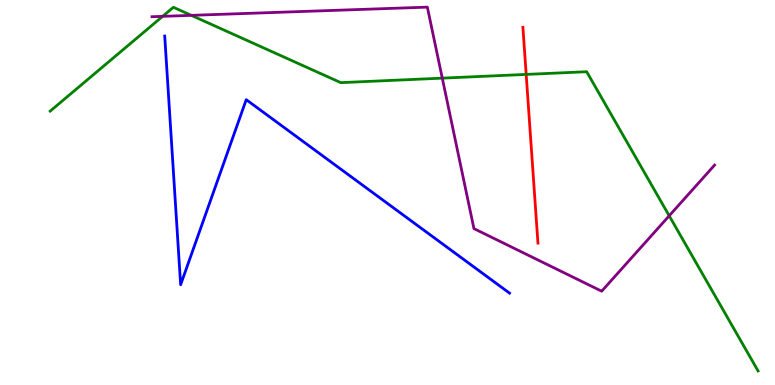[{'lines': ['blue', 'red'], 'intersections': []}, {'lines': ['green', 'red'], 'intersections': [{'x': 6.79, 'y': 8.07}]}, {'lines': ['purple', 'red'], 'intersections': []}, {'lines': ['blue', 'green'], 'intersections': []}, {'lines': ['blue', 'purple'], 'intersections': []}, {'lines': ['green', 'purple'], 'intersections': [{'x': 2.1, 'y': 9.58}, {'x': 2.47, 'y': 9.6}, {'x': 5.71, 'y': 7.97}, {'x': 8.63, 'y': 4.4}]}]